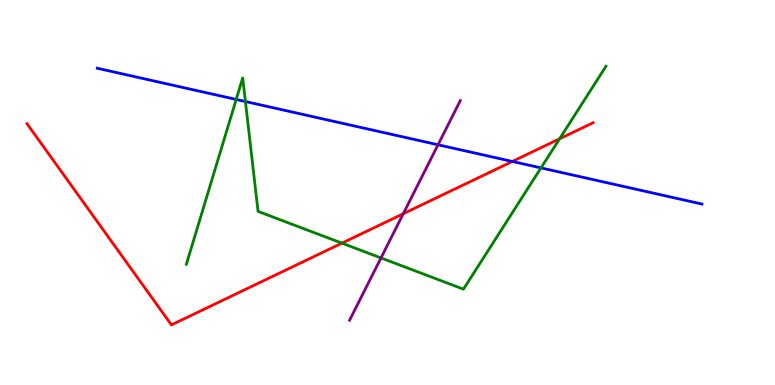[{'lines': ['blue', 'red'], 'intersections': [{'x': 6.61, 'y': 5.81}]}, {'lines': ['green', 'red'], 'intersections': [{'x': 4.41, 'y': 3.68}, {'x': 7.22, 'y': 6.39}]}, {'lines': ['purple', 'red'], 'intersections': [{'x': 5.2, 'y': 4.45}]}, {'lines': ['blue', 'green'], 'intersections': [{'x': 3.05, 'y': 7.42}, {'x': 3.17, 'y': 7.36}, {'x': 6.98, 'y': 5.64}]}, {'lines': ['blue', 'purple'], 'intersections': [{'x': 5.65, 'y': 6.24}]}, {'lines': ['green', 'purple'], 'intersections': [{'x': 4.92, 'y': 3.3}]}]